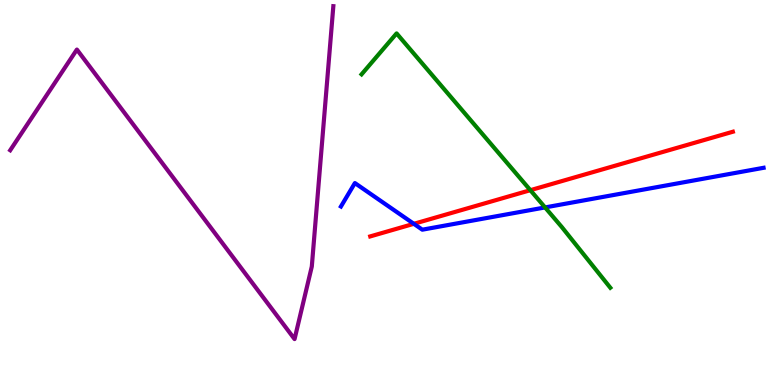[{'lines': ['blue', 'red'], 'intersections': [{'x': 5.34, 'y': 4.19}]}, {'lines': ['green', 'red'], 'intersections': [{'x': 6.84, 'y': 5.06}]}, {'lines': ['purple', 'red'], 'intersections': []}, {'lines': ['blue', 'green'], 'intersections': [{'x': 7.03, 'y': 4.61}]}, {'lines': ['blue', 'purple'], 'intersections': []}, {'lines': ['green', 'purple'], 'intersections': []}]